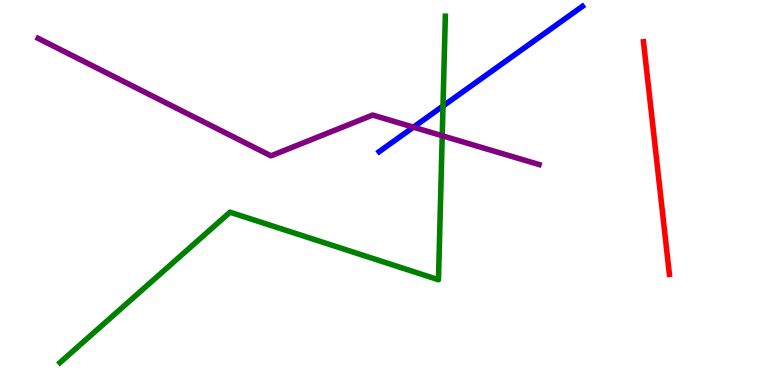[{'lines': ['blue', 'red'], 'intersections': []}, {'lines': ['green', 'red'], 'intersections': []}, {'lines': ['purple', 'red'], 'intersections': []}, {'lines': ['blue', 'green'], 'intersections': [{'x': 5.72, 'y': 7.25}]}, {'lines': ['blue', 'purple'], 'intersections': [{'x': 5.33, 'y': 6.7}]}, {'lines': ['green', 'purple'], 'intersections': [{'x': 5.71, 'y': 6.47}]}]